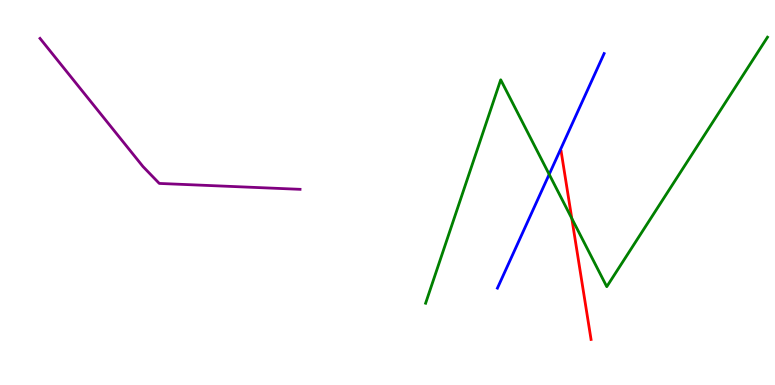[{'lines': ['blue', 'red'], 'intersections': []}, {'lines': ['green', 'red'], 'intersections': [{'x': 7.38, 'y': 4.33}]}, {'lines': ['purple', 'red'], 'intersections': []}, {'lines': ['blue', 'green'], 'intersections': [{'x': 7.09, 'y': 5.47}]}, {'lines': ['blue', 'purple'], 'intersections': []}, {'lines': ['green', 'purple'], 'intersections': []}]